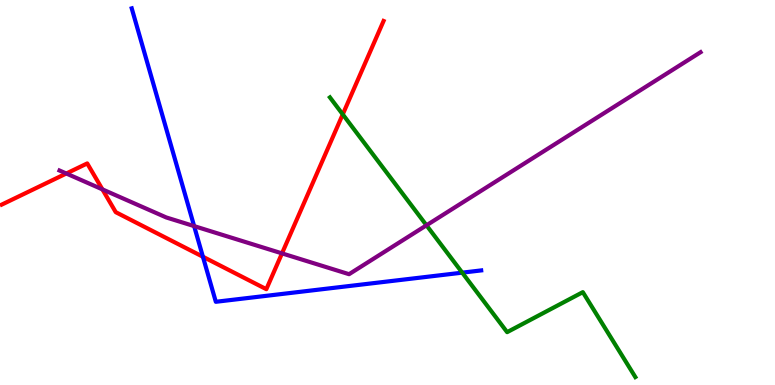[{'lines': ['blue', 'red'], 'intersections': [{'x': 2.62, 'y': 3.33}]}, {'lines': ['green', 'red'], 'intersections': [{'x': 4.42, 'y': 7.03}]}, {'lines': ['purple', 'red'], 'intersections': [{'x': 0.856, 'y': 5.49}, {'x': 1.32, 'y': 5.08}, {'x': 3.64, 'y': 3.42}]}, {'lines': ['blue', 'green'], 'intersections': [{'x': 5.96, 'y': 2.92}]}, {'lines': ['blue', 'purple'], 'intersections': [{'x': 2.5, 'y': 4.13}]}, {'lines': ['green', 'purple'], 'intersections': [{'x': 5.5, 'y': 4.15}]}]